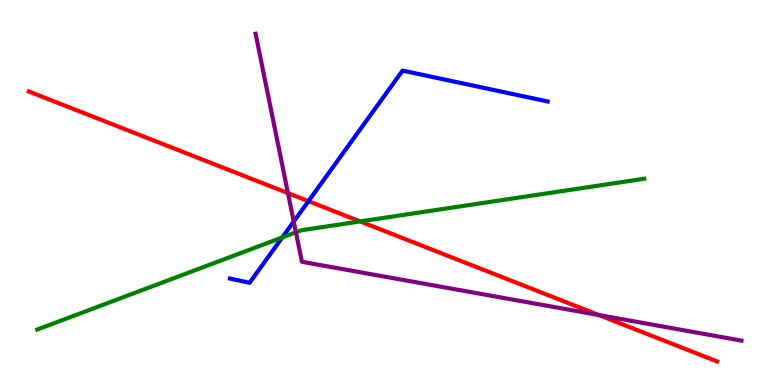[{'lines': ['blue', 'red'], 'intersections': [{'x': 3.98, 'y': 4.78}]}, {'lines': ['green', 'red'], 'intersections': [{'x': 4.65, 'y': 4.25}]}, {'lines': ['purple', 'red'], 'intersections': [{'x': 3.72, 'y': 4.98}, {'x': 7.73, 'y': 1.82}]}, {'lines': ['blue', 'green'], 'intersections': [{'x': 3.64, 'y': 3.83}]}, {'lines': ['blue', 'purple'], 'intersections': [{'x': 3.79, 'y': 4.25}]}, {'lines': ['green', 'purple'], 'intersections': [{'x': 3.82, 'y': 3.97}]}]